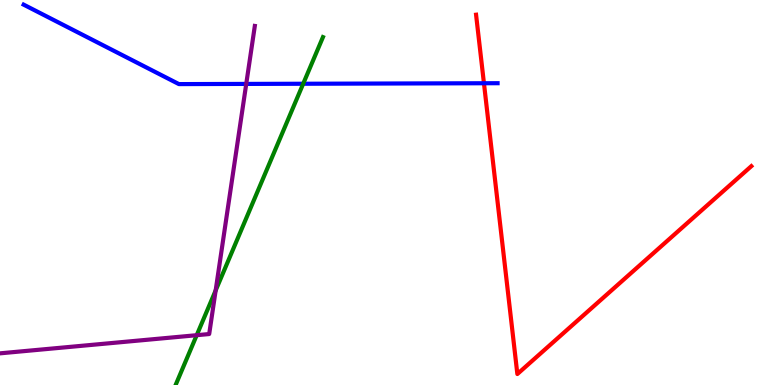[{'lines': ['blue', 'red'], 'intersections': [{'x': 6.24, 'y': 7.84}]}, {'lines': ['green', 'red'], 'intersections': []}, {'lines': ['purple', 'red'], 'intersections': []}, {'lines': ['blue', 'green'], 'intersections': [{'x': 3.91, 'y': 7.82}]}, {'lines': ['blue', 'purple'], 'intersections': [{'x': 3.18, 'y': 7.82}]}, {'lines': ['green', 'purple'], 'intersections': [{'x': 2.54, 'y': 1.29}, {'x': 2.78, 'y': 2.46}]}]